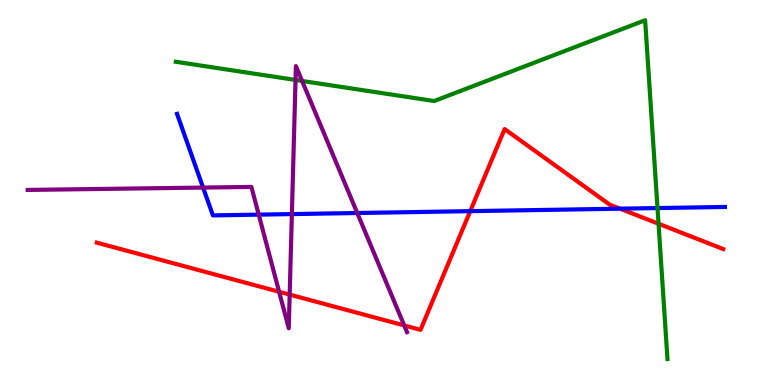[{'lines': ['blue', 'red'], 'intersections': [{'x': 6.07, 'y': 4.52}, {'x': 8.0, 'y': 4.58}]}, {'lines': ['green', 'red'], 'intersections': [{'x': 8.5, 'y': 4.19}]}, {'lines': ['purple', 'red'], 'intersections': [{'x': 3.6, 'y': 2.42}, {'x': 3.74, 'y': 2.35}, {'x': 5.22, 'y': 1.55}]}, {'lines': ['blue', 'green'], 'intersections': [{'x': 8.48, 'y': 4.6}]}, {'lines': ['blue', 'purple'], 'intersections': [{'x': 2.62, 'y': 5.13}, {'x': 3.34, 'y': 4.43}, {'x': 3.77, 'y': 4.44}, {'x': 4.61, 'y': 4.47}]}, {'lines': ['green', 'purple'], 'intersections': [{'x': 3.81, 'y': 7.92}, {'x': 3.9, 'y': 7.9}]}]